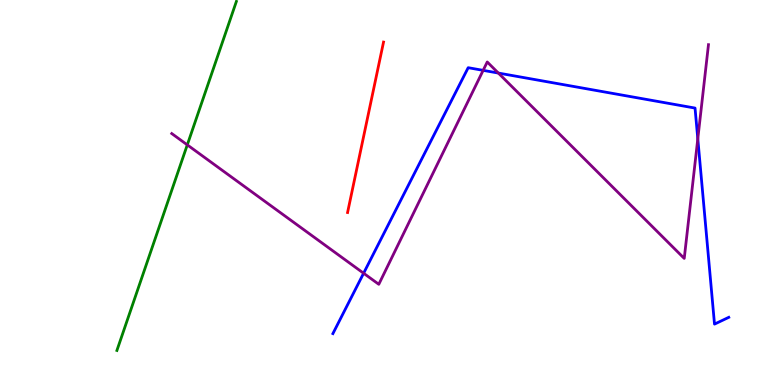[{'lines': ['blue', 'red'], 'intersections': []}, {'lines': ['green', 'red'], 'intersections': []}, {'lines': ['purple', 'red'], 'intersections': []}, {'lines': ['blue', 'green'], 'intersections': []}, {'lines': ['blue', 'purple'], 'intersections': [{'x': 4.69, 'y': 2.9}, {'x': 6.23, 'y': 8.17}, {'x': 6.43, 'y': 8.1}, {'x': 9.0, 'y': 6.4}]}, {'lines': ['green', 'purple'], 'intersections': [{'x': 2.42, 'y': 6.24}]}]